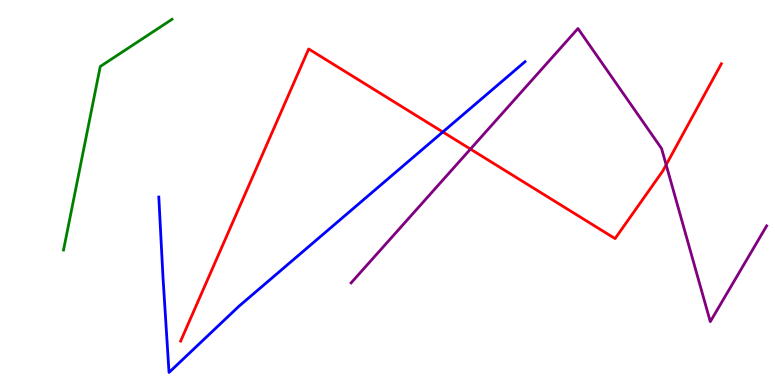[{'lines': ['blue', 'red'], 'intersections': [{'x': 5.71, 'y': 6.57}]}, {'lines': ['green', 'red'], 'intersections': []}, {'lines': ['purple', 'red'], 'intersections': [{'x': 6.07, 'y': 6.13}, {'x': 8.6, 'y': 5.72}]}, {'lines': ['blue', 'green'], 'intersections': []}, {'lines': ['blue', 'purple'], 'intersections': []}, {'lines': ['green', 'purple'], 'intersections': []}]